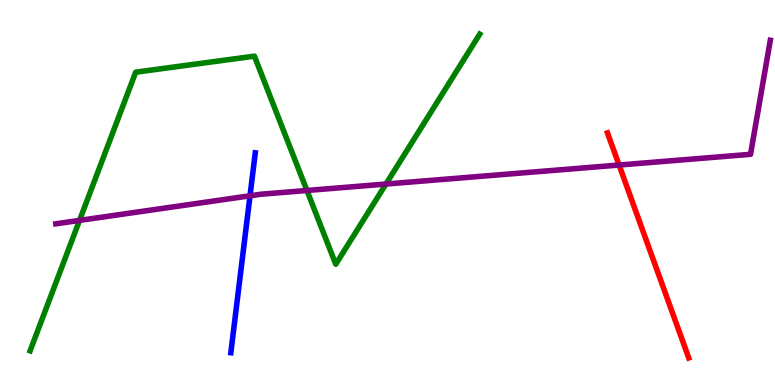[{'lines': ['blue', 'red'], 'intersections': []}, {'lines': ['green', 'red'], 'intersections': []}, {'lines': ['purple', 'red'], 'intersections': [{'x': 7.99, 'y': 5.71}]}, {'lines': ['blue', 'green'], 'intersections': []}, {'lines': ['blue', 'purple'], 'intersections': [{'x': 3.23, 'y': 4.91}]}, {'lines': ['green', 'purple'], 'intersections': [{'x': 1.03, 'y': 4.28}, {'x': 3.96, 'y': 5.05}, {'x': 4.98, 'y': 5.22}]}]